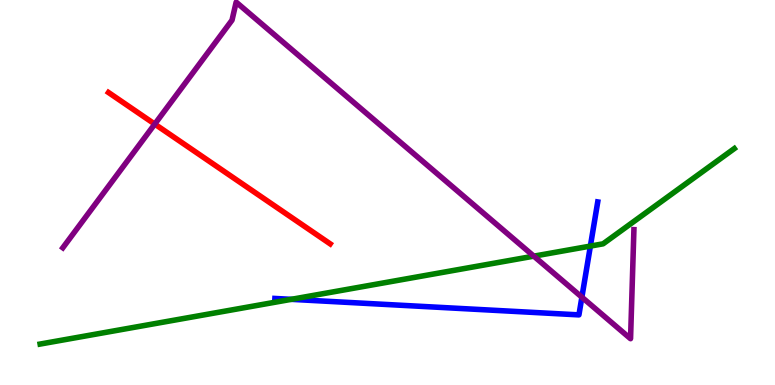[{'lines': ['blue', 'red'], 'intersections': []}, {'lines': ['green', 'red'], 'intersections': []}, {'lines': ['purple', 'red'], 'intersections': [{'x': 2.0, 'y': 6.78}]}, {'lines': ['blue', 'green'], 'intersections': [{'x': 3.76, 'y': 2.22}, {'x': 7.62, 'y': 3.61}]}, {'lines': ['blue', 'purple'], 'intersections': [{'x': 7.51, 'y': 2.28}]}, {'lines': ['green', 'purple'], 'intersections': [{'x': 6.89, 'y': 3.35}]}]